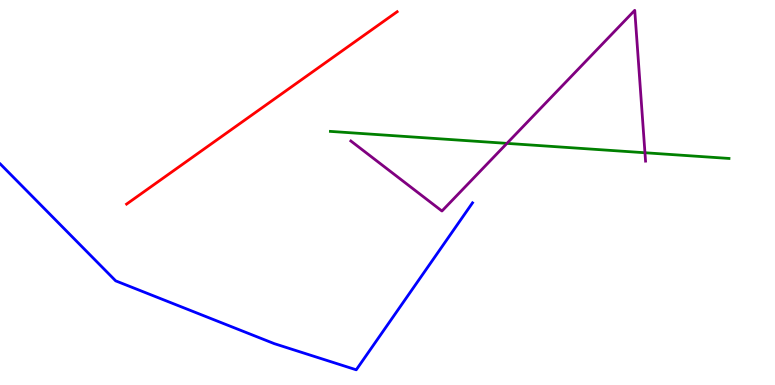[{'lines': ['blue', 'red'], 'intersections': []}, {'lines': ['green', 'red'], 'intersections': []}, {'lines': ['purple', 'red'], 'intersections': []}, {'lines': ['blue', 'green'], 'intersections': []}, {'lines': ['blue', 'purple'], 'intersections': []}, {'lines': ['green', 'purple'], 'intersections': [{'x': 6.54, 'y': 6.28}, {'x': 8.32, 'y': 6.03}]}]